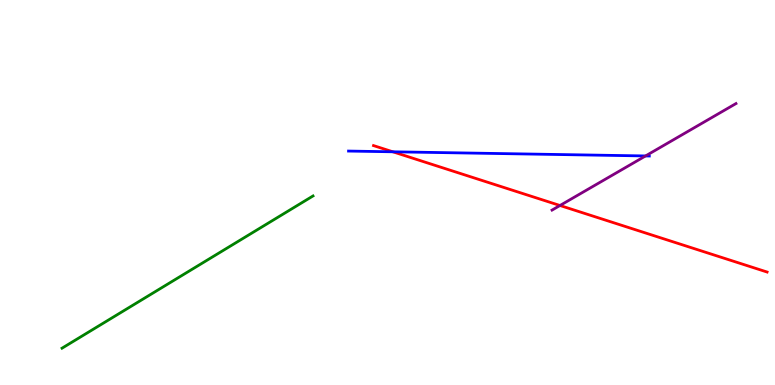[{'lines': ['blue', 'red'], 'intersections': [{'x': 5.07, 'y': 6.06}]}, {'lines': ['green', 'red'], 'intersections': []}, {'lines': ['purple', 'red'], 'intersections': [{'x': 7.23, 'y': 4.66}]}, {'lines': ['blue', 'green'], 'intersections': []}, {'lines': ['blue', 'purple'], 'intersections': [{'x': 8.33, 'y': 5.95}]}, {'lines': ['green', 'purple'], 'intersections': []}]